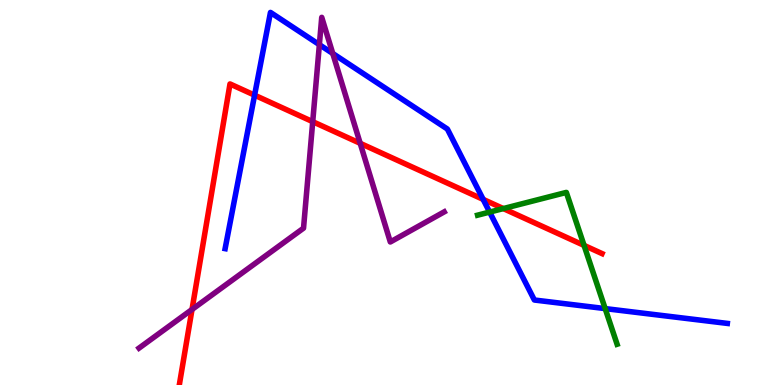[{'lines': ['blue', 'red'], 'intersections': [{'x': 3.28, 'y': 7.53}, {'x': 6.23, 'y': 4.82}]}, {'lines': ['green', 'red'], 'intersections': [{'x': 6.49, 'y': 4.58}, {'x': 7.54, 'y': 3.63}]}, {'lines': ['purple', 'red'], 'intersections': [{'x': 2.48, 'y': 1.96}, {'x': 4.04, 'y': 6.84}, {'x': 4.65, 'y': 6.28}]}, {'lines': ['blue', 'green'], 'intersections': [{'x': 6.32, 'y': 4.49}, {'x': 7.81, 'y': 1.98}]}, {'lines': ['blue', 'purple'], 'intersections': [{'x': 4.12, 'y': 8.84}, {'x': 4.29, 'y': 8.61}]}, {'lines': ['green', 'purple'], 'intersections': []}]